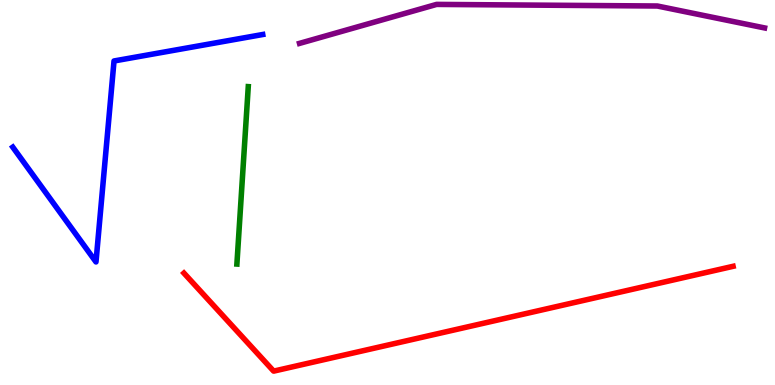[{'lines': ['blue', 'red'], 'intersections': []}, {'lines': ['green', 'red'], 'intersections': []}, {'lines': ['purple', 'red'], 'intersections': []}, {'lines': ['blue', 'green'], 'intersections': []}, {'lines': ['blue', 'purple'], 'intersections': []}, {'lines': ['green', 'purple'], 'intersections': []}]